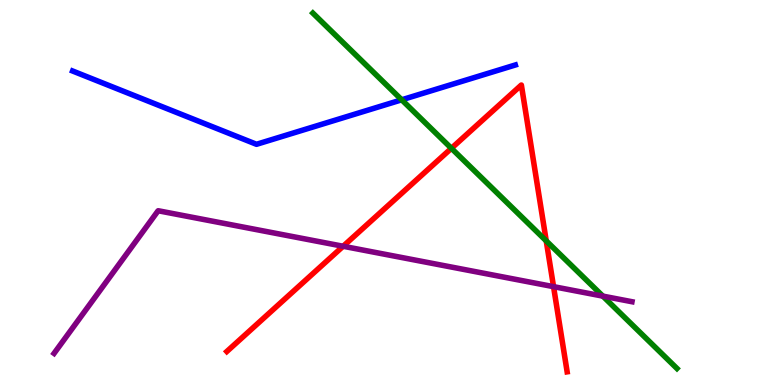[{'lines': ['blue', 'red'], 'intersections': []}, {'lines': ['green', 'red'], 'intersections': [{'x': 5.82, 'y': 6.15}, {'x': 7.05, 'y': 3.74}]}, {'lines': ['purple', 'red'], 'intersections': [{'x': 4.43, 'y': 3.6}, {'x': 7.14, 'y': 2.55}]}, {'lines': ['blue', 'green'], 'intersections': [{'x': 5.18, 'y': 7.41}]}, {'lines': ['blue', 'purple'], 'intersections': []}, {'lines': ['green', 'purple'], 'intersections': [{'x': 7.78, 'y': 2.31}]}]